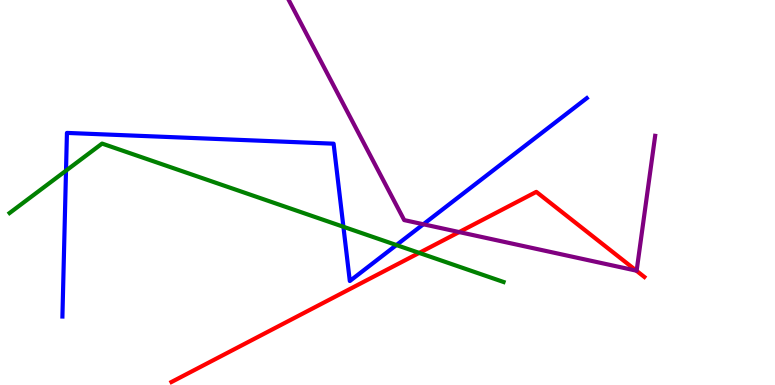[{'lines': ['blue', 'red'], 'intersections': []}, {'lines': ['green', 'red'], 'intersections': [{'x': 5.41, 'y': 3.43}]}, {'lines': ['purple', 'red'], 'intersections': [{'x': 5.92, 'y': 3.97}, {'x': 8.21, 'y': 2.97}]}, {'lines': ['blue', 'green'], 'intersections': [{'x': 0.852, 'y': 5.57}, {'x': 4.43, 'y': 4.11}, {'x': 5.12, 'y': 3.64}]}, {'lines': ['blue', 'purple'], 'intersections': [{'x': 5.46, 'y': 4.17}]}, {'lines': ['green', 'purple'], 'intersections': []}]